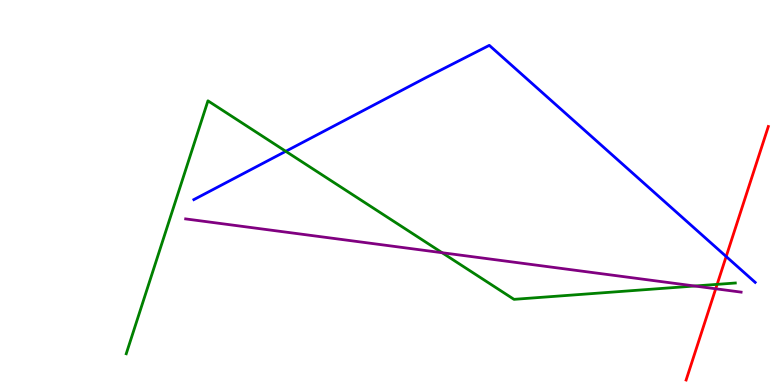[{'lines': ['blue', 'red'], 'intersections': [{'x': 9.37, 'y': 3.34}]}, {'lines': ['green', 'red'], 'intersections': [{'x': 9.25, 'y': 2.61}]}, {'lines': ['purple', 'red'], 'intersections': [{'x': 9.23, 'y': 2.5}]}, {'lines': ['blue', 'green'], 'intersections': [{'x': 3.69, 'y': 6.07}]}, {'lines': ['blue', 'purple'], 'intersections': []}, {'lines': ['green', 'purple'], 'intersections': [{'x': 5.7, 'y': 3.44}, {'x': 8.96, 'y': 2.57}]}]